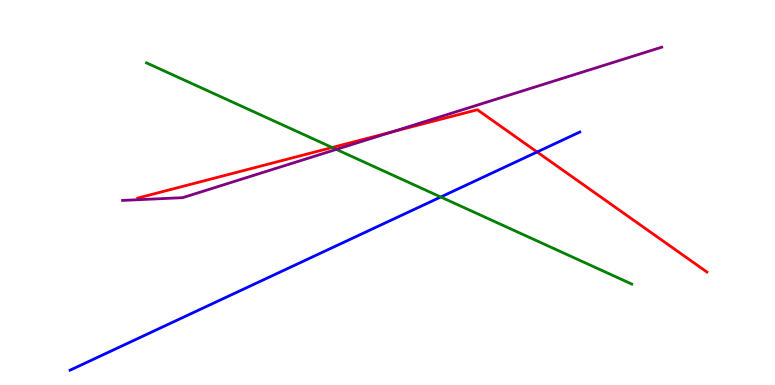[{'lines': ['blue', 'red'], 'intersections': [{'x': 6.93, 'y': 6.05}]}, {'lines': ['green', 'red'], 'intersections': [{'x': 4.29, 'y': 6.17}]}, {'lines': ['purple', 'red'], 'intersections': [{'x': 5.05, 'y': 6.57}]}, {'lines': ['blue', 'green'], 'intersections': [{'x': 5.69, 'y': 4.88}]}, {'lines': ['blue', 'purple'], 'intersections': []}, {'lines': ['green', 'purple'], 'intersections': [{'x': 4.34, 'y': 6.12}]}]